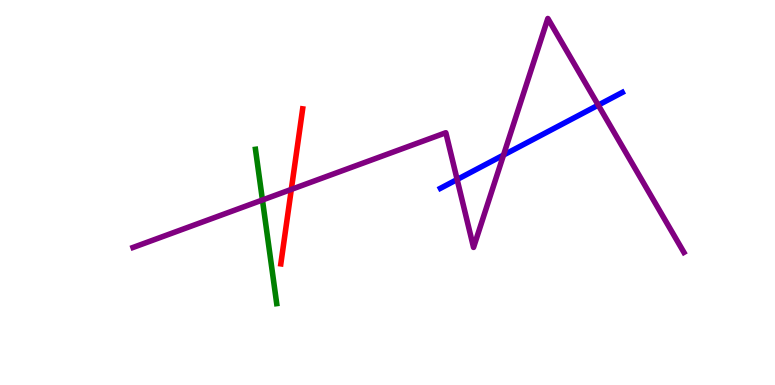[{'lines': ['blue', 'red'], 'intersections': []}, {'lines': ['green', 'red'], 'intersections': []}, {'lines': ['purple', 'red'], 'intersections': [{'x': 3.76, 'y': 5.08}]}, {'lines': ['blue', 'green'], 'intersections': []}, {'lines': ['blue', 'purple'], 'intersections': [{'x': 5.9, 'y': 5.34}, {'x': 6.5, 'y': 5.97}, {'x': 7.72, 'y': 7.27}]}, {'lines': ['green', 'purple'], 'intersections': [{'x': 3.39, 'y': 4.81}]}]